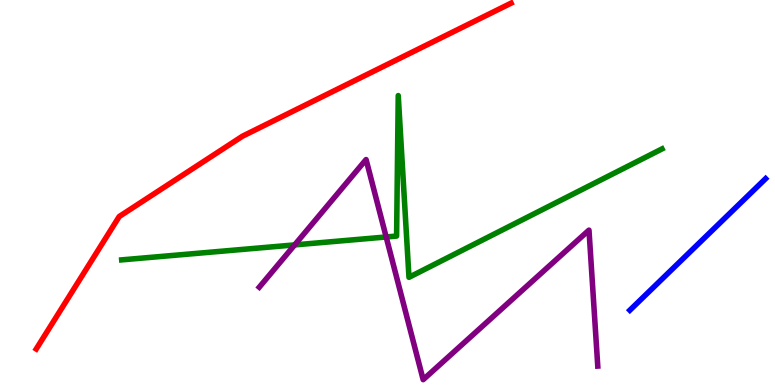[{'lines': ['blue', 'red'], 'intersections': []}, {'lines': ['green', 'red'], 'intersections': []}, {'lines': ['purple', 'red'], 'intersections': []}, {'lines': ['blue', 'green'], 'intersections': []}, {'lines': ['blue', 'purple'], 'intersections': []}, {'lines': ['green', 'purple'], 'intersections': [{'x': 3.8, 'y': 3.64}, {'x': 4.98, 'y': 3.84}]}]